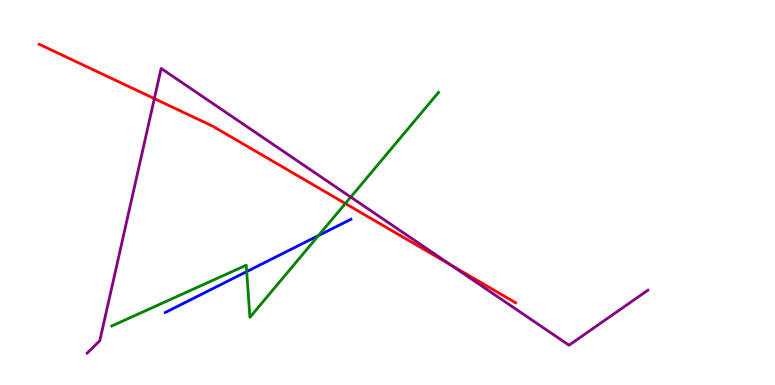[{'lines': ['blue', 'red'], 'intersections': []}, {'lines': ['green', 'red'], 'intersections': [{'x': 4.46, 'y': 4.71}]}, {'lines': ['purple', 'red'], 'intersections': [{'x': 1.99, 'y': 7.44}, {'x': 5.82, 'y': 3.11}]}, {'lines': ['blue', 'green'], 'intersections': [{'x': 3.18, 'y': 2.95}, {'x': 4.11, 'y': 3.88}]}, {'lines': ['blue', 'purple'], 'intersections': []}, {'lines': ['green', 'purple'], 'intersections': [{'x': 4.53, 'y': 4.88}]}]